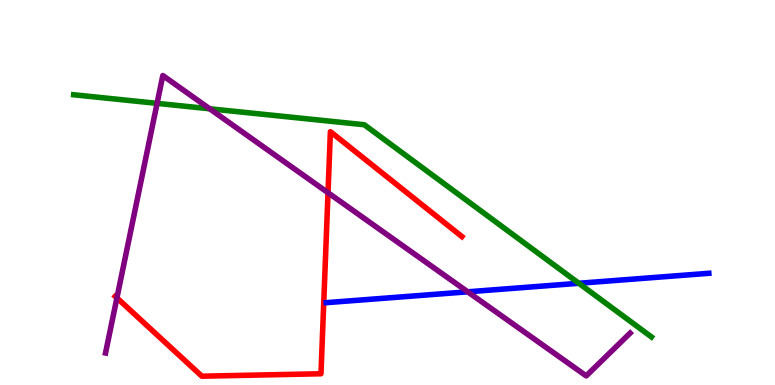[{'lines': ['blue', 'red'], 'intersections': []}, {'lines': ['green', 'red'], 'intersections': []}, {'lines': ['purple', 'red'], 'intersections': [{'x': 1.51, 'y': 2.26}, {'x': 4.23, 'y': 4.99}]}, {'lines': ['blue', 'green'], 'intersections': [{'x': 7.47, 'y': 2.64}]}, {'lines': ['blue', 'purple'], 'intersections': [{'x': 6.03, 'y': 2.42}]}, {'lines': ['green', 'purple'], 'intersections': [{'x': 2.03, 'y': 7.32}, {'x': 2.71, 'y': 7.17}]}]